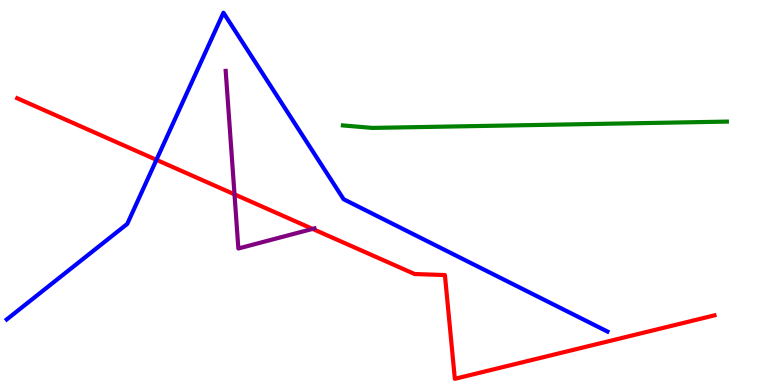[{'lines': ['blue', 'red'], 'intersections': [{'x': 2.02, 'y': 5.85}]}, {'lines': ['green', 'red'], 'intersections': []}, {'lines': ['purple', 'red'], 'intersections': [{'x': 3.03, 'y': 4.95}, {'x': 4.03, 'y': 4.05}]}, {'lines': ['blue', 'green'], 'intersections': []}, {'lines': ['blue', 'purple'], 'intersections': []}, {'lines': ['green', 'purple'], 'intersections': []}]